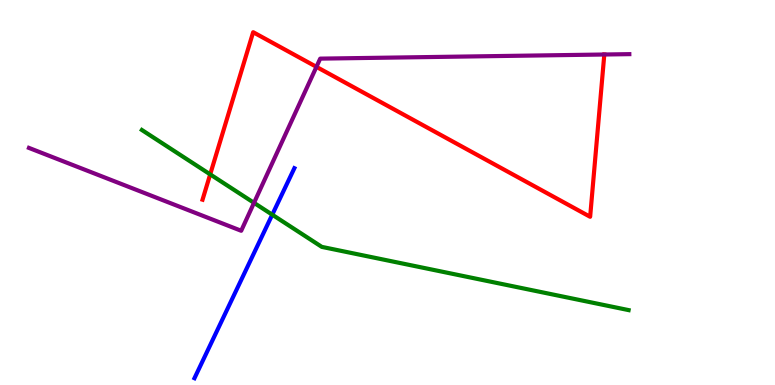[{'lines': ['blue', 'red'], 'intersections': []}, {'lines': ['green', 'red'], 'intersections': [{'x': 2.71, 'y': 5.47}]}, {'lines': ['purple', 'red'], 'intersections': [{'x': 4.08, 'y': 8.26}, {'x': 7.8, 'y': 8.58}]}, {'lines': ['blue', 'green'], 'intersections': [{'x': 3.51, 'y': 4.42}]}, {'lines': ['blue', 'purple'], 'intersections': []}, {'lines': ['green', 'purple'], 'intersections': [{'x': 3.28, 'y': 4.73}]}]